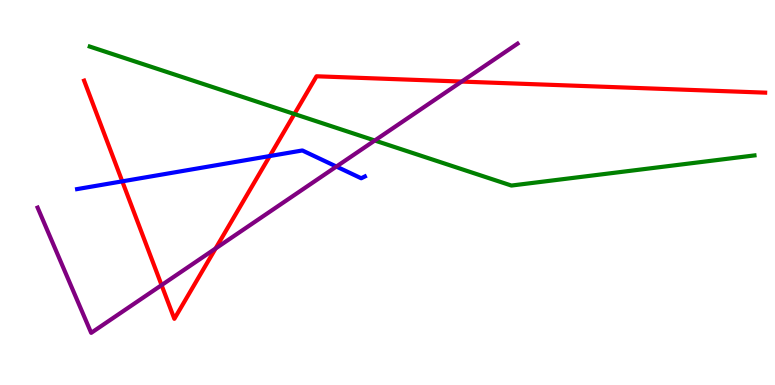[{'lines': ['blue', 'red'], 'intersections': [{'x': 1.58, 'y': 5.29}, {'x': 3.48, 'y': 5.95}]}, {'lines': ['green', 'red'], 'intersections': [{'x': 3.8, 'y': 7.04}]}, {'lines': ['purple', 'red'], 'intersections': [{'x': 2.08, 'y': 2.59}, {'x': 2.78, 'y': 3.55}, {'x': 5.96, 'y': 7.88}]}, {'lines': ['blue', 'green'], 'intersections': []}, {'lines': ['blue', 'purple'], 'intersections': [{'x': 4.34, 'y': 5.67}]}, {'lines': ['green', 'purple'], 'intersections': [{'x': 4.84, 'y': 6.35}]}]